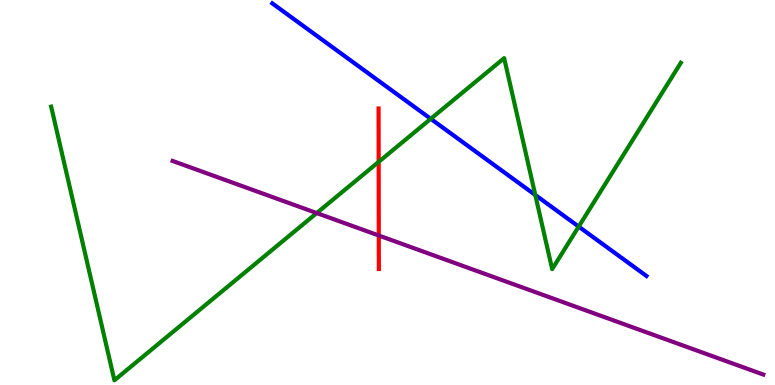[{'lines': ['blue', 'red'], 'intersections': []}, {'lines': ['green', 'red'], 'intersections': [{'x': 4.89, 'y': 5.8}]}, {'lines': ['purple', 'red'], 'intersections': [{'x': 4.89, 'y': 3.88}]}, {'lines': ['blue', 'green'], 'intersections': [{'x': 5.56, 'y': 6.91}, {'x': 6.91, 'y': 4.94}, {'x': 7.47, 'y': 4.11}]}, {'lines': ['blue', 'purple'], 'intersections': []}, {'lines': ['green', 'purple'], 'intersections': [{'x': 4.09, 'y': 4.47}]}]